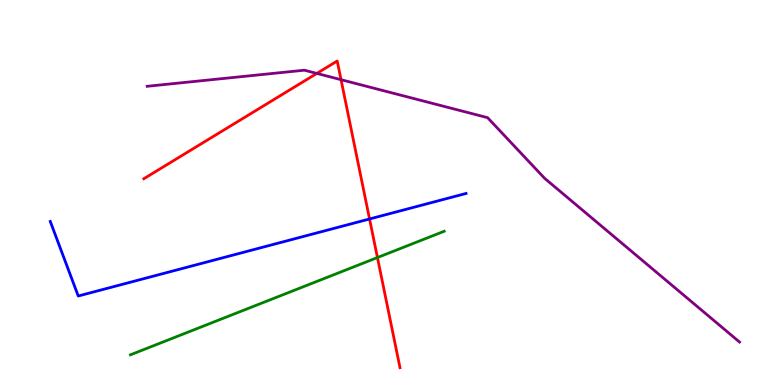[{'lines': ['blue', 'red'], 'intersections': [{'x': 4.77, 'y': 4.31}]}, {'lines': ['green', 'red'], 'intersections': [{'x': 4.87, 'y': 3.31}]}, {'lines': ['purple', 'red'], 'intersections': [{'x': 4.09, 'y': 8.09}, {'x': 4.4, 'y': 7.93}]}, {'lines': ['blue', 'green'], 'intersections': []}, {'lines': ['blue', 'purple'], 'intersections': []}, {'lines': ['green', 'purple'], 'intersections': []}]